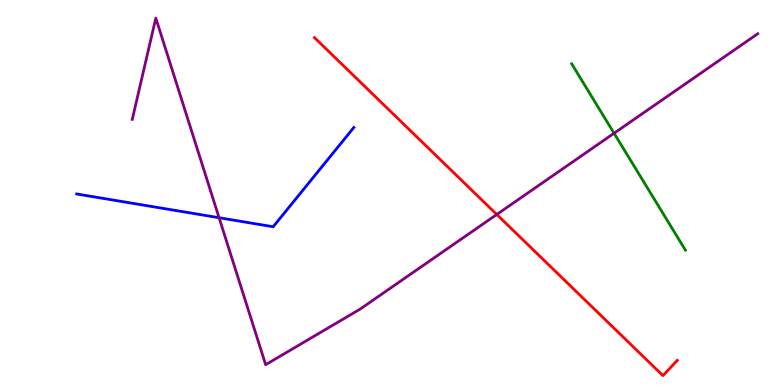[{'lines': ['blue', 'red'], 'intersections': []}, {'lines': ['green', 'red'], 'intersections': []}, {'lines': ['purple', 'red'], 'intersections': [{'x': 6.41, 'y': 4.43}]}, {'lines': ['blue', 'green'], 'intersections': []}, {'lines': ['blue', 'purple'], 'intersections': [{'x': 2.83, 'y': 4.34}]}, {'lines': ['green', 'purple'], 'intersections': [{'x': 7.92, 'y': 6.54}]}]